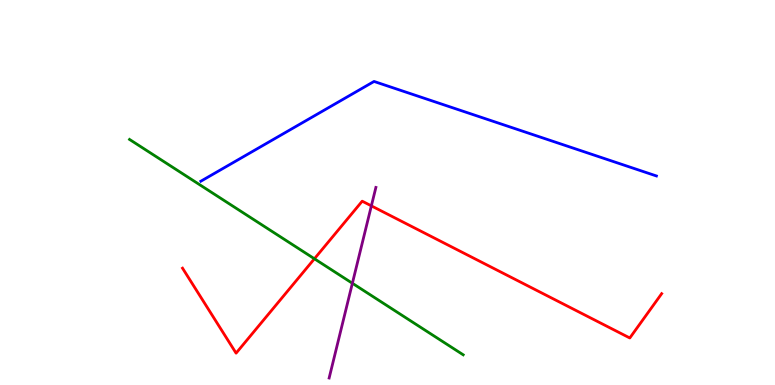[{'lines': ['blue', 'red'], 'intersections': []}, {'lines': ['green', 'red'], 'intersections': [{'x': 4.06, 'y': 3.28}]}, {'lines': ['purple', 'red'], 'intersections': [{'x': 4.79, 'y': 4.65}]}, {'lines': ['blue', 'green'], 'intersections': []}, {'lines': ['blue', 'purple'], 'intersections': []}, {'lines': ['green', 'purple'], 'intersections': [{'x': 4.55, 'y': 2.64}]}]